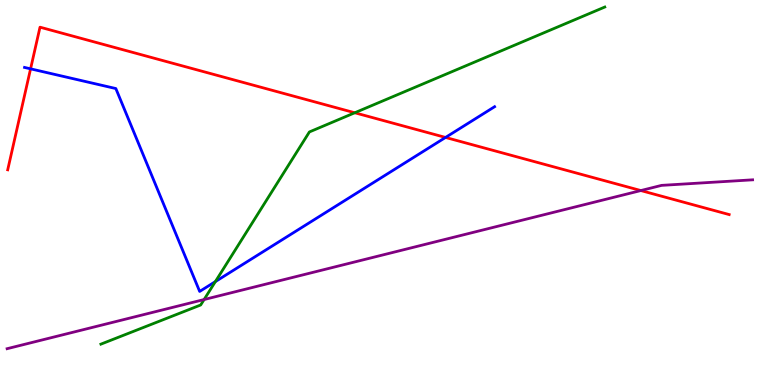[{'lines': ['blue', 'red'], 'intersections': [{'x': 0.395, 'y': 8.21}, {'x': 5.75, 'y': 6.43}]}, {'lines': ['green', 'red'], 'intersections': [{'x': 4.58, 'y': 7.07}]}, {'lines': ['purple', 'red'], 'intersections': [{'x': 8.27, 'y': 5.05}]}, {'lines': ['blue', 'green'], 'intersections': [{'x': 2.78, 'y': 2.69}]}, {'lines': ['blue', 'purple'], 'intersections': []}, {'lines': ['green', 'purple'], 'intersections': [{'x': 2.63, 'y': 2.22}]}]